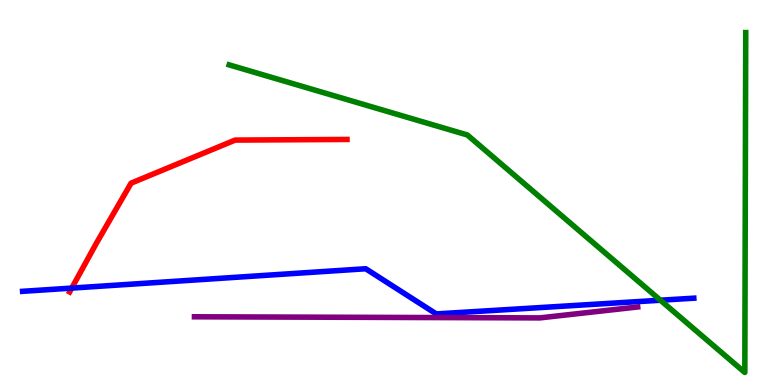[{'lines': ['blue', 'red'], 'intersections': [{'x': 0.926, 'y': 2.52}]}, {'lines': ['green', 'red'], 'intersections': []}, {'lines': ['purple', 'red'], 'intersections': []}, {'lines': ['blue', 'green'], 'intersections': [{'x': 8.52, 'y': 2.2}]}, {'lines': ['blue', 'purple'], 'intersections': []}, {'lines': ['green', 'purple'], 'intersections': []}]